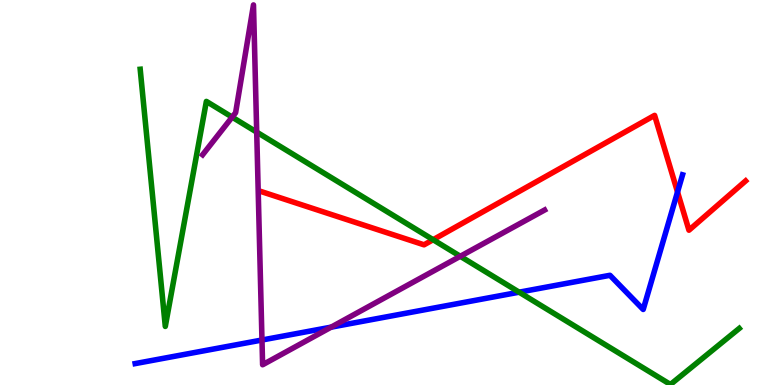[{'lines': ['blue', 'red'], 'intersections': [{'x': 8.74, 'y': 5.01}]}, {'lines': ['green', 'red'], 'intersections': [{'x': 5.59, 'y': 3.77}]}, {'lines': ['purple', 'red'], 'intersections': []}, {'lines': ['blue', 'green'], 'intersections': [{'x': 6.7, 'y': 2.41}]}, {'lines': ['blue', 'purple'], 'intersections': [{'x': 3.38, 'y': 1.17}, {'x': 4.27, 'y': 1.5}]}, {'lines': ['green', 'purple'], 'intersections': [{'x': 3.0, 'y': 6.96}, {'x': 3.31, 'y': 6.57}, {'x': 5.94, 'y': 3.34}]}]